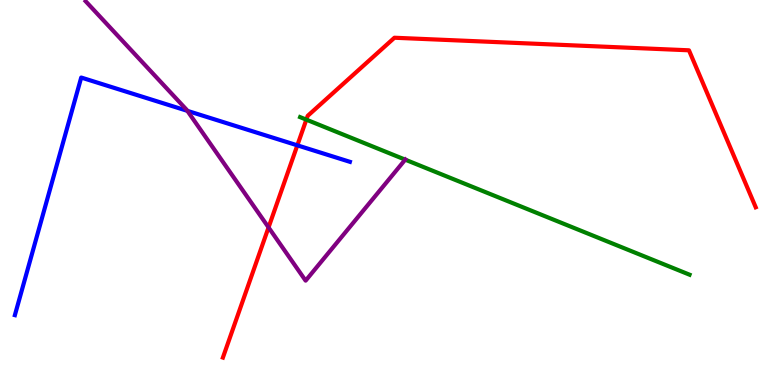[{'lines': ['blue', 'red'], 'intersections': [{'x': 3.84, 'y': 6.22}]}, {'lines': ['green', 'red'], 'intersections': [{'x': 3.95, 'y': 6.89}]}, {'lines': ['purple', 'red'], 'intersections': [{'x': 3.47, 'y': 4.09}]}, {'lines': ['blue', 'green'], 'intersections': []}, {'lines': ['blue', 'purple'], 'intersections': [{'x': 2.42, 'y': 7.12}]}, {'lines': ['green', 'purple'], 'intersections': [{'x': 5.23, 'y': 5.85}]}]